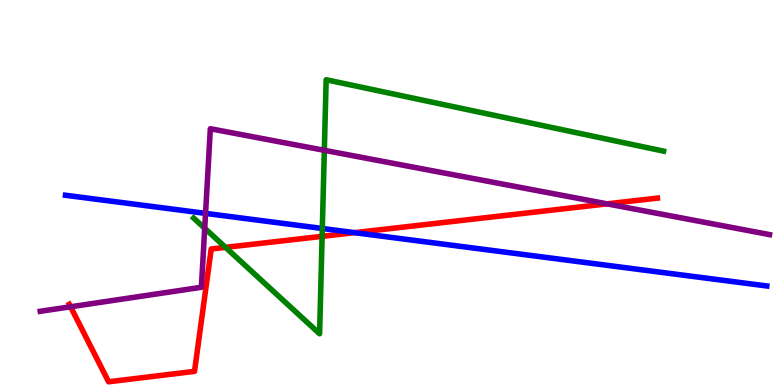[{'lines': ['blue', 'red'], 'intersections': [{'x': 4.57, 'y': 3.96}]}, {'lines': ['green', 'red'], 'intersections': [{'x': 2.91, 'y': 3.57}, {'x': 4.16, 'y': 3.86}]}, {'lines': ['purple', 'red'], 'intersections': [{'x': 0.911, 'y': 2.03}, {'x': 7.83, 'y': 4.71}]}, {'lines': ['blue', 'green'], 'intersections': [{'x': 4.16, 'y': 4.07}]}, {'lines': ['blue', 'purple'], 'intersections': [{'x': 2.65, 'y': 4.46}]}, {'lines': ['green', 'purple'], 'intersections': [{'x': 2.64, 'y': 4.07}, {'x': 4.18, 'y': 6.1}]}]